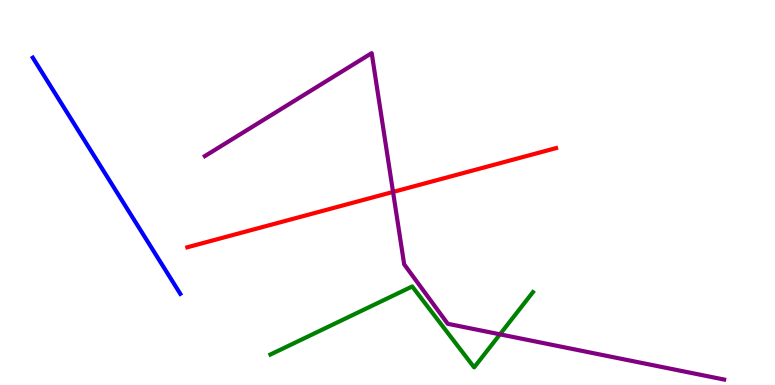[{'lines': ['blue', 'red'], 'intersections': []}, {'lines': ['green', 'red'], 'intersections': []}, {'lines': ['purple', 'red'], 'intersections': [{'x': 5.07, 'y': 5.01}]}, {'lines': ['blue', 'green'], 'intersections': []}, {'lines': ['blue', 'purple'], 'intersections': []}, {'lines': ['green', 'purple'], 'intersections': [{'x': 6.45, 'y': 1.32}]}]